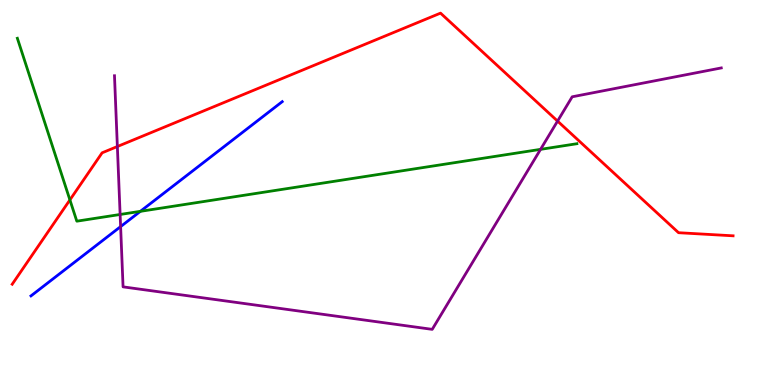[{'lines': ['blue', 'red'], 'intersections': []}, {'lines': ['green', 'red'], 'intersections': [{'x': 0.902, 'y': 4.81}]}, {'lines': ['purple', 'red'], 'intersections': [{'x': 1.51, 'y': 6.19}, {'x': 7.19, 'y': 6.85}]}, {'lines': ['blue', 'green'], 'intersections': [{'x': 1.81, 'y': 4.51}]}, {'lines': ['blue', 'purple'], 'intersections': [{'x': 1.56, 'y': 4.11}]}, {'lines': ['green', 'purple'], 'intersections': [{'x': 1.55, 'y': 4.43}, {'x': 6.97, 'y': 6.12}]}]